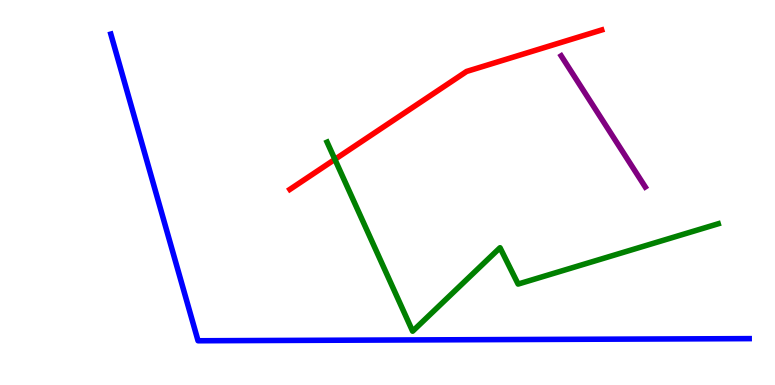[{'lines': ['blue', 'red'], 'intersections': []}, {'lines': ['green', 'red'], 'intersections': [{'x': 4.32, 'y': 5.86}]}, {'lines': ['purple', 'red'], 'intersections': []}, {'lines': ['blue', 'green'], 'intersections': []}, {'lines': ['blue', 'purple'], 'intersections': []}, {'lines': ['green', 'purple'], 'intersections': []}]